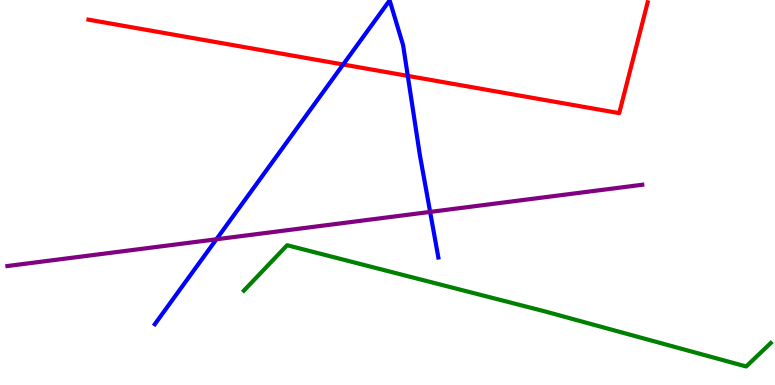[{'lines': ['blue', 'red'], 'intersections': [{'x': 4.43, 'y': 8.32}, {'x': 5.26, 'y': 8.03}]}, {'lines': ['green', 'red'], 'intersections': []}, {'lines': ['purple', 'red'], 'intersections': []}, {'lines': ['blue', 'green'], 'intersections': []}, {'lines': ['blue', 'purple'], 'intersections': [{'x': 2.79, 'y': 3.79}, {'x': 5.55, 'y': 4.5}]}, {'lines': ['green', 'purple'], 'intersections': []}]